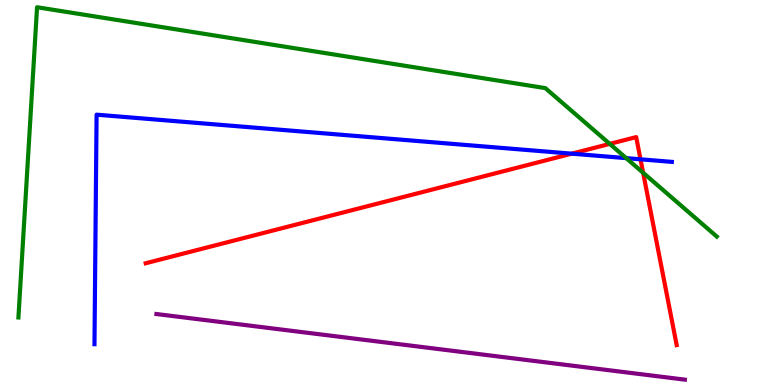[{'lines': ['blue', 'red'], 'intersections': [{'x': 7.38, 'y': 6.01}, {'x': 8.26, 'y': 5.86}]}, {'lines': ['green', 'red'], 'intersections': [{'x': 7.87, 'y': 6.26}, {'x': 8.3, 'y': 5.51}]}, {'lines': ['purple', 'red'], 'intersections': []}, {'lines': ['blue', 'green'], 'intersections': [{'x': 8.08, 'y': 5.89}]}, {'lines': ['blue', 'purple'], 'intersections': []}, {'lines': ['green', 'purple'], 'intersections': []}]